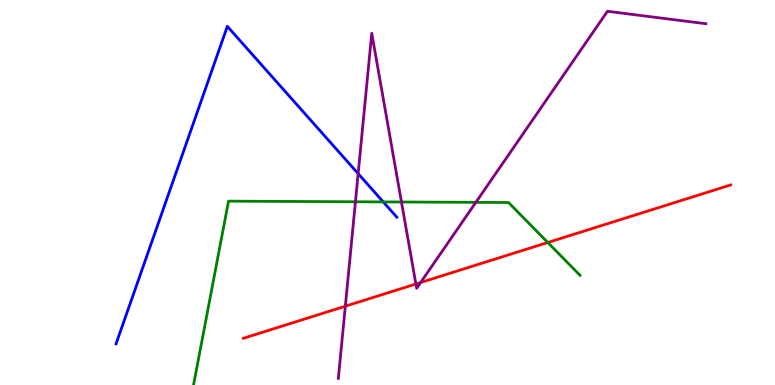[{'lines': ['blue', 'red'], 'intersections': []}, {'lines': ['green', 'red'], 'intersections': [{'x': 7.07, 'y': 3.7}]}, {'lines': ['purple', 'red'], 'intersections': [{'x': 4.46, 'y': 2.05}, {'x': 5.37, 'y': 2.62}, {'x': 5.43, 'y': 2.66}]}, {'lines': ['blue', 'green'], 'intersections': [{'x': 4.95, 'y': 4.76}]}, {'lines': ['blue', 'purple'], 'intersections': [{'x': 4.62, 'y': 5.49}]}, {'lines': ['green', 'purple'], 'intersections': [{'x': 4.59, 'y': 4.76}, {'x': 5.18, 'y': 4.75}, {'x': 6.14, 'y': 4.74}]}]